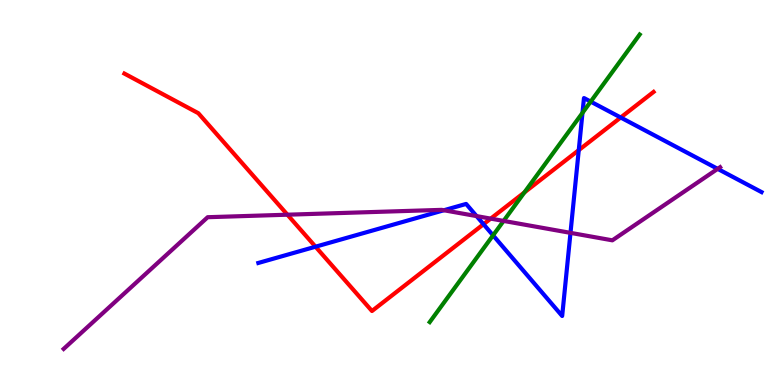[{'lines': ['blue', 'red'], 'intersections': [{'x': 4.07, 'y': 3.59}, {'x': 6.24, 'y': 4.18}, {'x': 7.47, 'y': 6.1}, {'x': 8.01, 'y': 6.95}]}, {'lines': ['green', 'red'], 'intersections': [{'x': 6.77, 'y': 5.0}]}, {'lines': ['purple', 'red'], 'intersections': [{'x': 3.71, 'y': 4.42}, {'x': 6.33, 'y': 4.32}]}, {'lines': ['blue', 'green'], 'intersections': [{'x': 6.36, 'y': 3.89}, {'x': 7.52, 'y': 7.07}, {'x': 7.62, 'y': 7.36}]}, {'lines': ['blue', 'purple'], 'intersections': [{'x': 5.73, 'y': 4.54}, {'x': 6.15, 'y': 4.39}, {'x': 7.36, 'y': 3.95}, {'x': 9.26, 'y': 5.61}]}, {'lines': ['green', 'purple'], 'intersections': [{'x': 6.5, 'y': 4.26}]}]